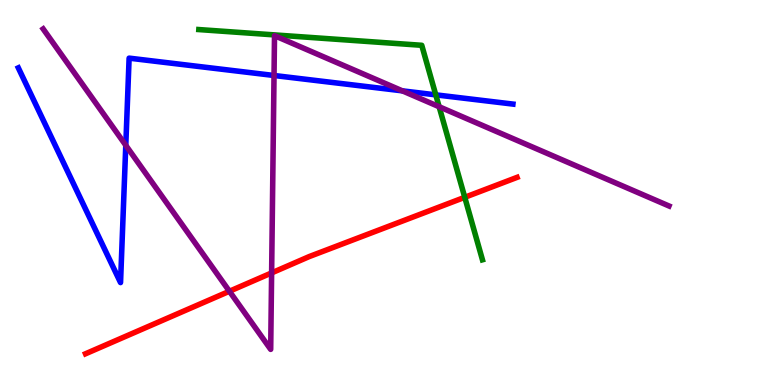[{'lines': ['blue', 'red'], 'intersections': []}, {'lines': ['green', 'red'], 'intersections': [{'x': 6.0, 'y': 4.88}]}, {'lines': ['purple', 'red'], 'intersections': [{'x': 2.96, 'y': 2.43}, {'x': 3.5, 'y': 2.91}]}, {'lines': ['blue', 'green'], 'intersections': [{'x': 5.62, 'y': 7.54}]}, {'lines': ['blue', 'purple'], 'intersections': [{'x': 1.62, 'y': 6.23}, {'x': 3.54, 'y': 8.04}, {'x': 5.19, 'y': 7.64}]}, {'lines': ['green', 'purple'], 'intersections': [{'x': 5.67, 'y': 7.23}]}]